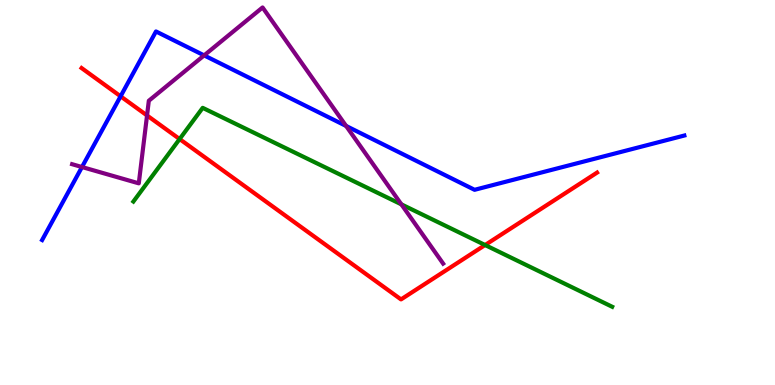[{'lines': ['blue', 'red'], 'intersections': [{'x': 1.56, 'y': 7.5}]}, {'lines': ['green', 'red'], 'intersections': [{'x': 2.32, 'y': 6.39}, {'x': 6.26, 'y': 3.64}]}, {'lines': ['purple', 'red'], 'intersections': [{'x': 1.9, 'y': 7.0}]}, {'lines': ['blue', 'green'], 'intersections': []}, {'lines': ['blue', 'purple'], 'intersections': [{'x': 1.06, 'y': 5.66}, {'x': 2.63, 'y': 8.56}, {'x': 4.47, 'y': 6.73}]}, {'lines': ['green', 'purple'], 'intersections': [{'x': 5.18, 'y': 4.69}]}]